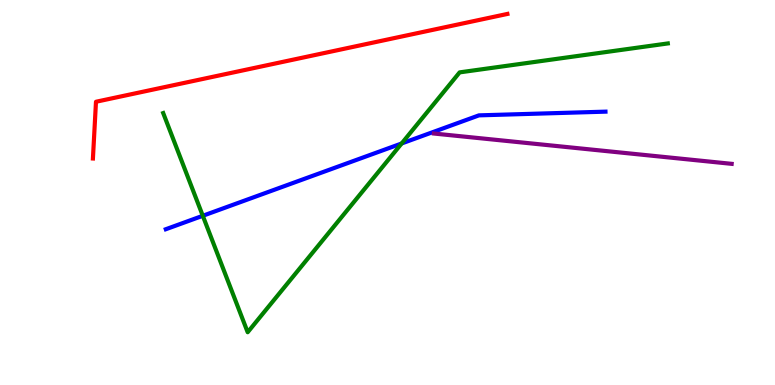[{'lines': ['blue', 'red'], 'intersections': []}, {'lines': ['green', 'red'], 'intersections': []}, {'lines': ['purple', 'red'], 'intersections': []}, {'lines': ['blue', 'green'], 'intersections': [{'x': 2.62, 'y': 4.4}, {'x': 5.18, 'y': 6.27}]}, {'lines': ['blue', 'purple'], 'intersections': []}, {'lines': ['green', 'purple'], 'intersections': []}]